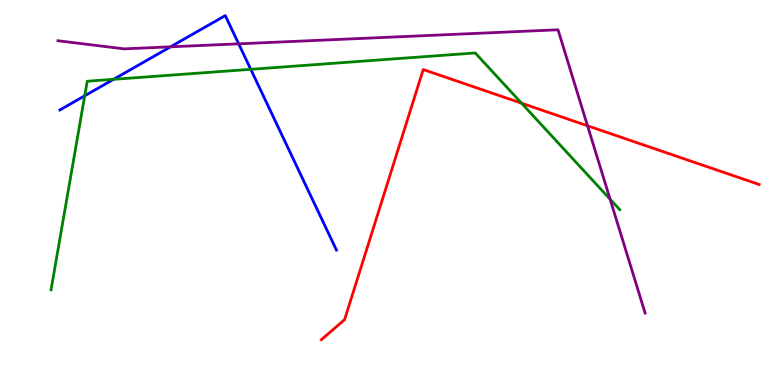[{'lines': ['blue', 'red'], 'intersections': []}, {'lines': ['green', 'red'], 'intersections': [{'x': 6.73, 'y': 7.32}]}, {'lines': ['purple', 'red'], 'intersections': [{'x': 7.58, 'y': 6.73}]}, {'lines': ['blue', 'green'], 'intersections': [{'x': 1.09, 'y': 7.51}, {'x': 1.47, 'y': 7.94}, {'x': 3.24, 'y': 8.2}]}, {'lines': ['blue', 'purple'], 'intersections': [{'x': 2.2, 'y': 8.78}, {'x': 3.08, 'y': 8.86}]}, {'lines': ['green', 'purple'], 'intersections': [{'x': 7.87, 'y': 4.83}]}]